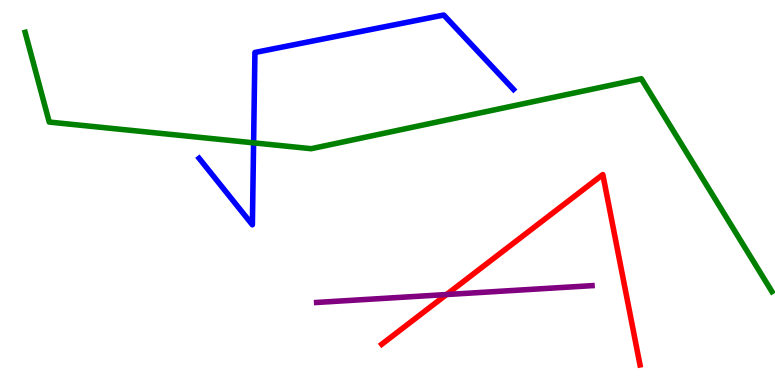[{'lines': ['blue', 'red'], 'intersections': []}, {'lines': ['green', 'red'], 'intersections': []}, {'lines': ['purple', 'red'], 'intersections': [{'x': 5.76, 'y': 2.35}]}, {'lines': ['blue', 'green'], 'intersections': [{'x': 3.27, 'y': 6.29}]}, {'lines': ['blue', 'purple'], 'intersections': []}, {'lines': ['green', 'purple'], 'intersections': []}]